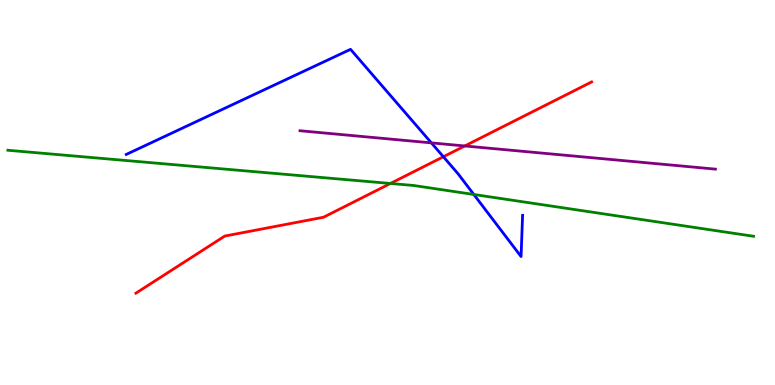[{'lines': ['blue', 'red'], 'intersections': [{'x': 5.72, 'y': 5.93}]}, {'lines': ['green', 'red'], 'intersections': [{'x': 5.04, 'y': 5.23}]}, {'lines': ['purple', 'red'], 'intersections': [{'x': 6.0, 'y': 6.21}]}, {'lines': ['blue', 'green'], 'intersections': [{'x': 6.11, 'y': 4.95}]}, {'lines': ['blue', 'purple'], 'intersections': [{'x': 5.57, 'y': 6.29}]}, {'lines': ['green', 'purple'], 'intersections': []}]